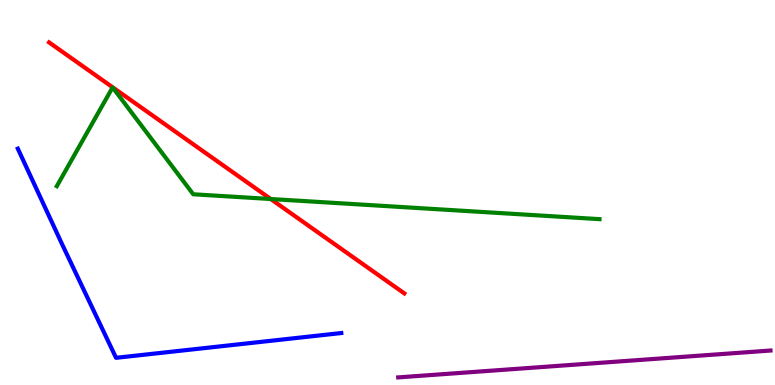[{'lines': ['blue', 'red'], 'intersections': []}, {'lines': ['green', 'red'], 'intersections': [{'x': 3.49, 'y': 4.83}]}, {'lines': ['purple', 'red'], 'intersections': []}, {'lines': ['blue', 'green'], 'intersections': []}, {'lines': ['blue', 'purple'], 'intersections': []}, {'lines': ['green', 'purple'], 'intersections': []}]